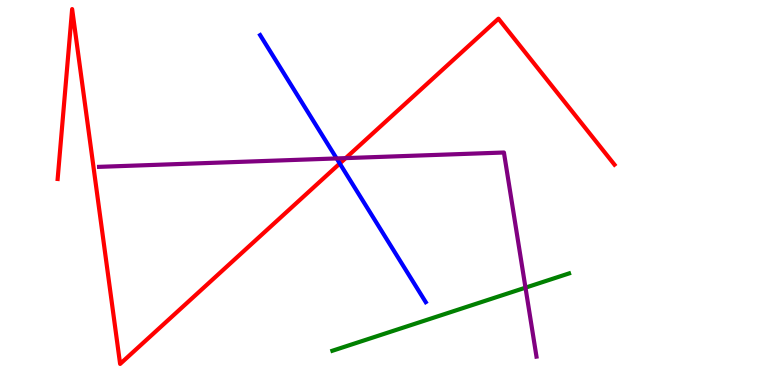[{'lines': ['blue', 'red'], 'intersections': [{'x': 4.38, 'y': 5.75}]}, {'lines': ['green', 'red'], 'intersections': []}, {'lines': ['purple', 'red'], 'intersections': [{'x': 4.46, 'y': 5.89}]}, {'lines': ['blue', 'green'], 'intersections': []}, {'lines': ['blue', 'purple'], 'intersections': [{'x': 4.34, 'y': 5.88}]}, {'lines': ['green', 'purple'], 'intersections': [{'x': 6.78, 'y': 2.53}]}]